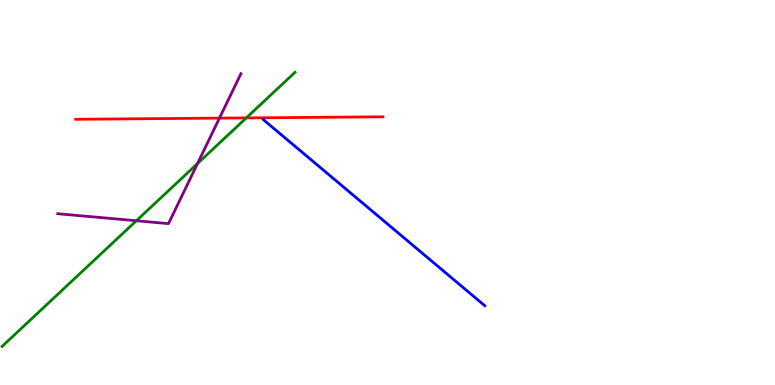[{'lines': ['blue', 'red'], 'intersections': []}, {'lines': ['green', 'red'], 'intersections': [{'x': 3.18, 'y': 6.94}]}, {'lines': ['purple', 'red'], 'intersections': [{'x': 2.83, 'y': 6.93}]}, {'lines': ['blue', 'green'], 'intersections': []}, {'lines': ['blue', 'purple'], 'intersections': []}, {'lines': ['green', 'purple'], 'intersections': [{'x': 1.76, 'y': 4.27}, {'x': 2.55, 'y': 5.75}]}]